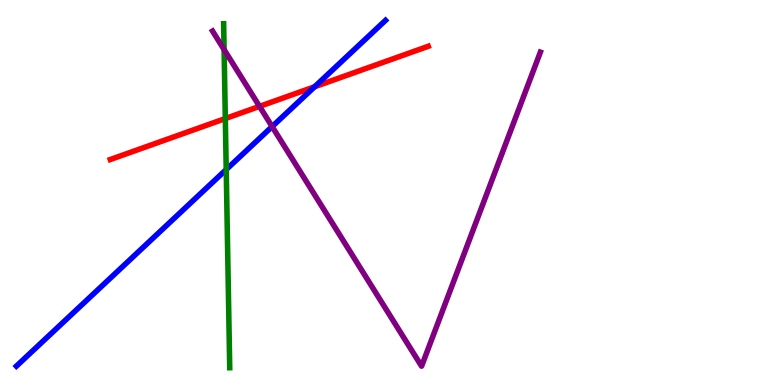[{'lines': ['blue', 'red'], 'intersections': [{'x': 4.06, 'y': 7.75}]}, {'lines': ['green', 'red'], 'intersections': [{'x': 2.91, 'y': 6.92}]}, {'lines': ['purple', 'red'], 'intersections': [{'x': 3.35, 'y': 7.24}]}, {'lines': ['blue', 'green'], 'intersections': [{'x': 2.92, 'y': 5.6}]}, {'lines': ['blue', 'purple'], 'intersections': [{'x': 3.51, 'y': 6.71}]}, {'lines': ['green', 'purple'], 'intersections': [{'x': 2.89, 'y': 8.71}]}]